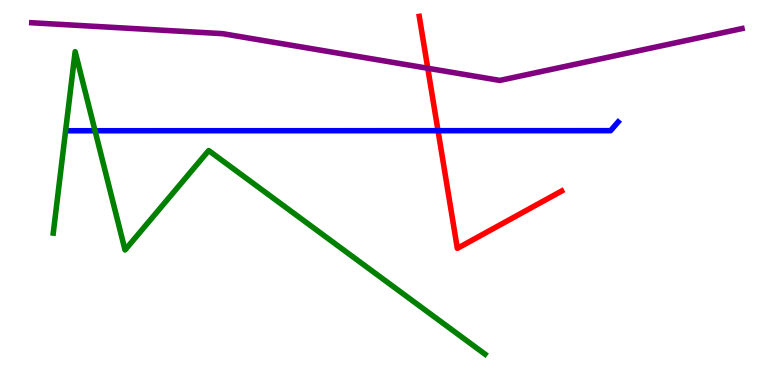[{'lines': ['blue', 'red'], 'intersections': [{'x': 5.65, 'y': 6.61}]}, {'lines': ['green', 'red'], 'intersections': []}, {'lines': ['purple', 'red'], 'intersections': [{'x': 5.52, 'y': 8.23}]}, {'lines': ['blue', 'green'], 'intersections': [{'x': 1.23, 'y': 6.6}]}, {'lines': ['blue', 'purple'], 'intersections': []}, {'lines': ['green', 'purple'], 'intersections': []}]